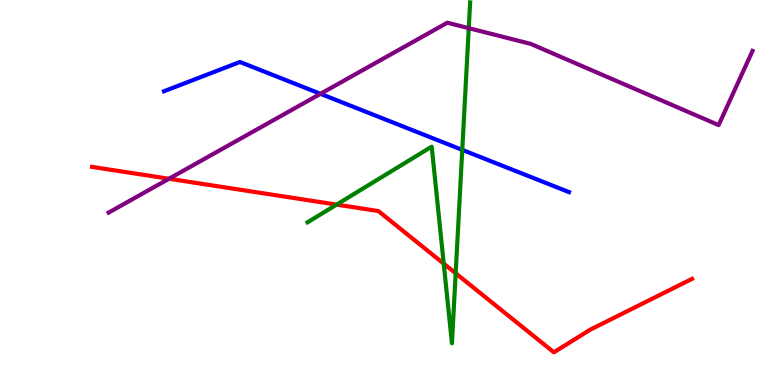[{'lines': ['blue', 'red'], 'intersections': []}, {'lines': ['green', 'red'], 'intersections': [{'x': 4.34, 'y': 4.69}, {'x': 5.73, 'y': 3.15}, {'x': 5.88, 'y': 2.9}]}, {'lines': ['purple', 'red'], 'intersections': [{'x': 2.18, 'y': 5.36}]}, {'lines': ['blue', 'green'], 'intersections': [{'x': 5.96, 'y': 6.11}]}, {'lines': ['blue', 'purple'], 'intersections': [{'x': 4.14, 'y': 7.56}]}, {'lines': ['green', 'purple'], 'intersections': [{'x': 6.05, 'y': 9.27}]}]